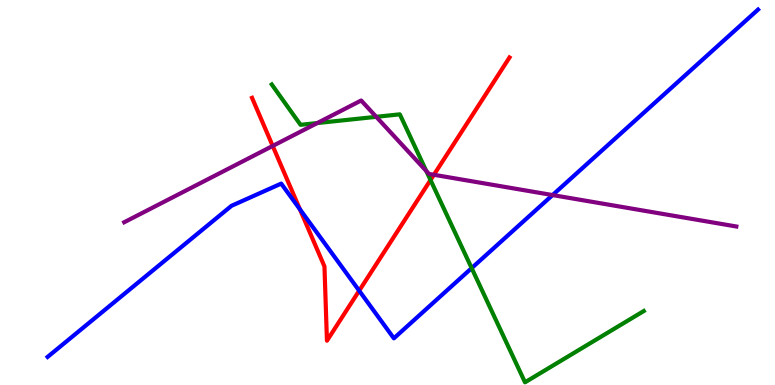[{'lines': ['blue', 'red'], 'intersections': [{'x': 3.87, 'y': 4.56}, {'x': 4.63, 'y': 2.45}]}, {'lines': ['green', 'red'], 'intersections': [{'x': 5.56, 'y': 5.32}]}, {'lines': ['purple', 'red'], 'intersections': [{'x': 3.52, 'y': 6.21}, {'x': 5.6, 'y': 5.46}]}, {'lines': ['blue', 'green'], 'intersections': [{'x': 6.09, 'y': 3.04}]}, {'lines': ['blue', 'purple'], 'intersections': [{'x': 7.13, 'y': 4.93}]}, {'lines': ['green', 'purple'], 'intersections': [{'x': 4.09, 'y': 6.8}, {'x': 4.85, 'y': 6.97}, {'x': 5.5, 'y': 5.56}]}]